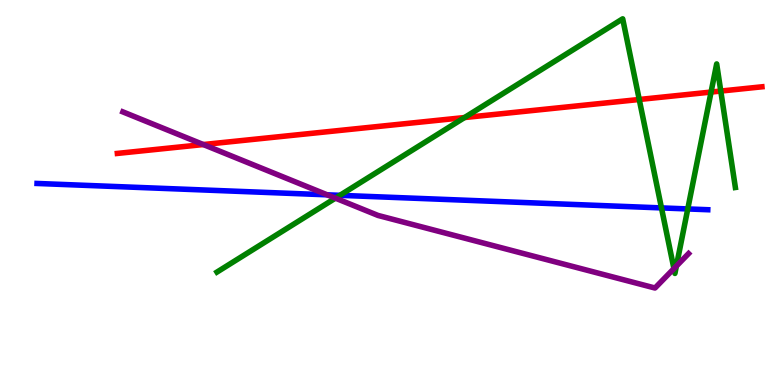[{'lines': ['blue', 'red'], 'intersections': []}, {'lines': ['green', 'red'], 'intersections': [{'x': 5.99, 'y': 6.95}, {'x': 8.25, 'y': 7.42}, {'x': 9.17, 'y': 7.61}, {'x': 9.3, 'y': 7.63}]}, {'lines': ['purple', 'red'], 'intersections': [{'x': 2.62, 'y': 6.25}]}, {'lines': ['blue', 'green'], 'intersections': [{'x': 4.39, 'y': 4.93}, {'x': 8.54, 'y': 4.6}, {'x': 8.87, 'y': 4.57}]}, {'lines': ['blue', 'purple'], 'intersections': [{'x': 4.22, 'y': 4.94}]}, {'lines': ['green', 'purple'], 'intersections': [{'x': 4.33, 'y': 4.85}, {'x': 8.7, 'y': 3.02}, {'x': 8.73, 'y': 3.09}]}]